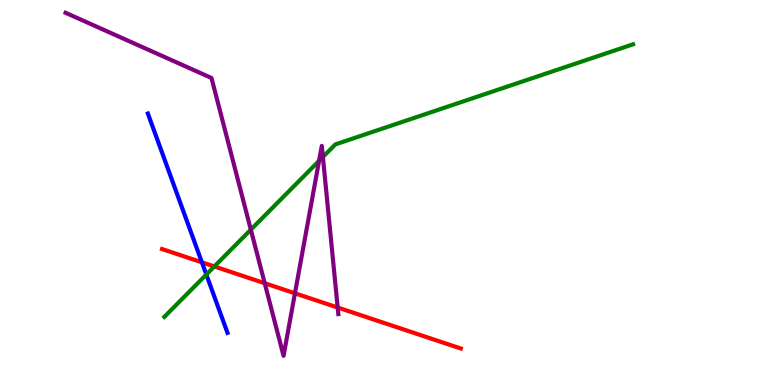[{'lines': ['blue', 'red'], 'intersections': [{'x': 2.61, 'y': 3.19}]}, {'lines': ['green', 'red'], 'intersections': [{'x': 2.77, 'y': 3.08}]}, {'lines': ['purple', 'red'], 'intersections': [{'x': 3.42, 'y': 2.64}, {'x': 3.81, 'y': 2.38}, {'x': 4.36, 'y': 2.01}]}, {'lines': ['blue', 'green'], 'intersections': [{'x': 2.66, 'y': 2.87}]}, {'lines': ['blue', 'purple'], 'intersections': []}, {'lines': ['green', 'purple'], 'intersections': [{'x': 3.24, 'y': 4.03}, {'x': 4.12, 'y': 5.82}, {'x': 4.17, 'y': 5.92}]}]